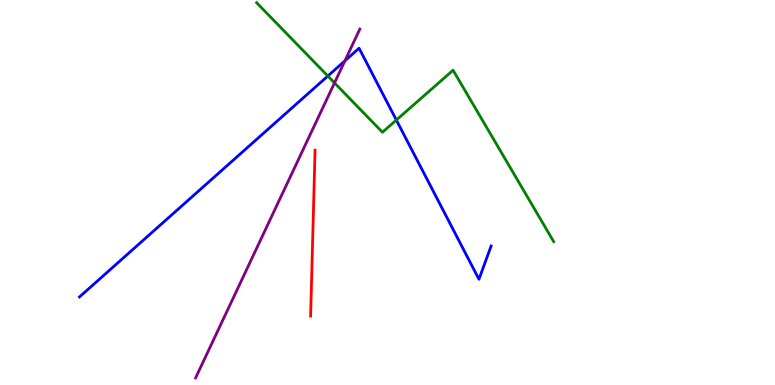[{'lines': ['blue', 'red'], 'intersections': []}, {'lines': ['green', 'red'], 'intersections': []}, {'lines': ['purple', 'red'], 'intersections': []}, {'lines': ['blue', 'green'], 'intersections': [{'x': 4.23, 'y': 8.03}, {'x': 5.11, 'y': 6.88}]}, {'lines': ['blue', 'purple'], 'intersections': [{'x': 4.45, 'y': 8.42}]}, {'lines': ['green', 'purple'], 'intersections': [{'x': 4.32, 'y': 7.85}]}]